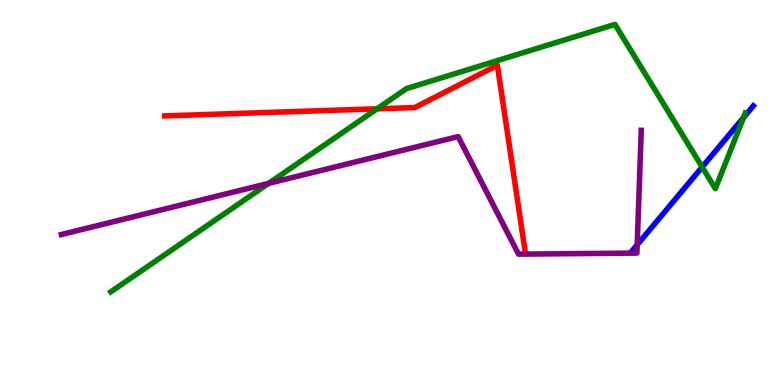[{'lines': ['blue', 'red'], 'intersections': []}, {'lines': ['green', 'red'], 'intersections': [{'x': 4.87, 'y': 7.17}]}, {'lines': ['purple', 'red'], 'intersections': []}, {'lines': ['blue', 'green'], 'intersections': [{'x': 9.06, 'y': 5.66}, {'x': 9.59, 'y': 6.95}]}, {'lines': ['blue', 'purple'], 'intersections': [{'x': 8.22, 'y': 3.64}]}, {'lines': ['green', 'purple'], 'intersections': [{'x': 3.47, 'y': 5.24}]}]